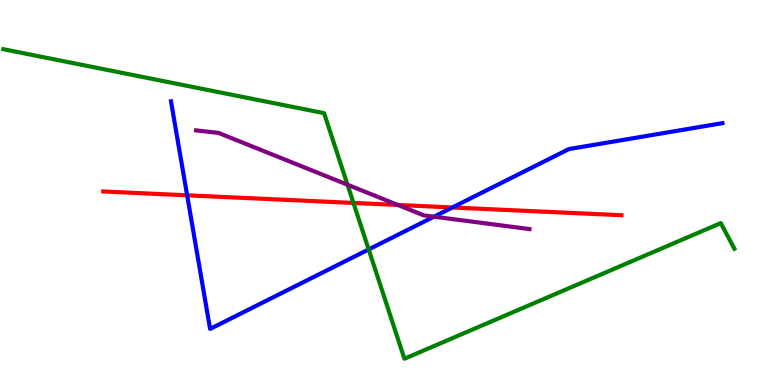[{'lines': ['blue', 'red'], 'intersections': [{'x': 2.41, 'y': 4.93}, {'x': 5.84, 'y': 4.61}]}, {'lines': ['green', 'red'], 'intersections': [{'x': 4.56, 'y': 4.73}]}, {'lines': ['purple', 'red'], 'intersections': [{'x': 5.13, 'y': 4.68}]}, {'lines': ['blue', 'green'], 'intersections': [{'x': 4.76, 'y': 3.52}]}, {'lines': ['blue', 'purple'], 'intersections': [{'x': 5.6, 'y': 4.37}]}, {'lines': ['green', 'purple'], 'intersections': [{'x': 4.48, 'y': 5.2}]}]